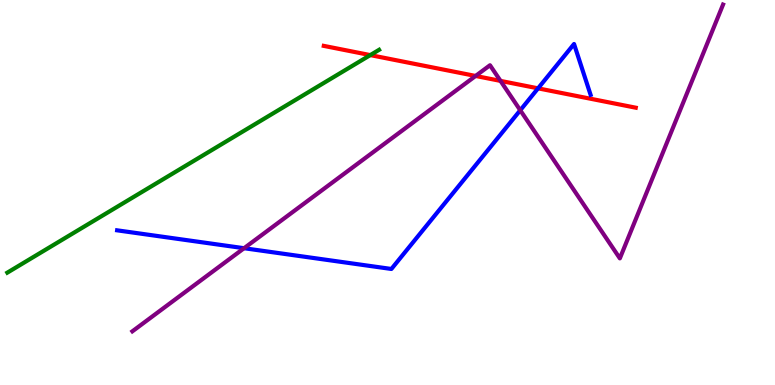[{'lines': ['blue', 'red'], 'intersections': [{'x': 6.94, 'y': 7.71}]}, {'lines': ['green', 'red'], 'intersections': [{'x': 4.78, 'y': 8.57}]}, {'lines': ['purple', 'red'], 'intersections': [{'x': 6.14, 'y': 8.03}, {'x': 6.46, 'y': 7.9}]}, {'lines': ['blue', 'green'], 'intersections': []}, {'lines': ['blue', 'purple'], 'intersections': [{'x': 3.15, 'y': 3.55}, {'x': 6.71, 'y': 7.14}]}, {'lines': ['green', 'purple'], 'intersections': []}]